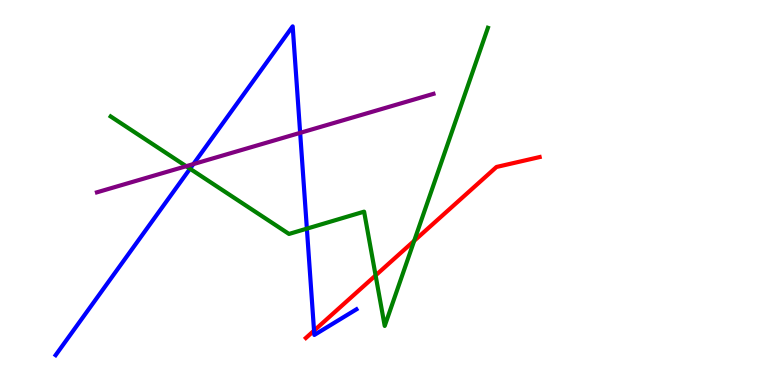[{'lines': ['blue', 'red'], 'intersections': [{'x': 4.05, 'y': 1.41}]}, {'lines': ['green', 'red'], 'intersections': [{'x': 4.85, 'y': 2.85}, {'x': 5.34, 'y': 3.75}]}, {'lines': ['purple', 'red'], 'intersections': []}, {'lines': ['blue', 'green'], 'intersections': [{'x': 2.45, 'y': 5.62}, {'x': 3.96, 'y': 4.06}]}, {'lines': ['blue', 'purple'], 'intersections': [{'x': 2.5, 'y': 5.74}, {'x': 3.87, 'y': 6.55}]}, {'lines': ['green', 'purple'], 'intersections': [{'x': 2.4, 'y': 5.68}]}]